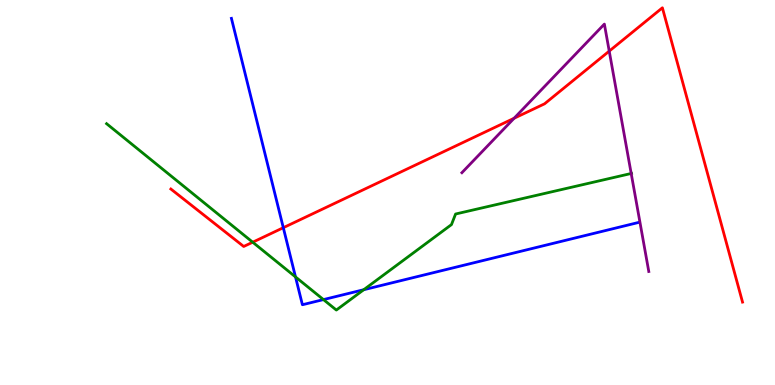[{'lines': ['blue', 'red'], 'intersections': [{'x': 3.66, 'y': 4.09}]}, {'lines': ['green', 'red'], 'intersections': [{'x': 3.26, 'y': 3.71}]}, {'lines': ['purple', 'red'], 'intersections': [{'x': 6.63, 'y': 6.93}, {'x': 7.86, 'y': 8.67}]}, {'lines': ['blue', 'green'], 'intersections': [{'x': 3.81, 'y': 2.81}, {'x': 4.17, 'y': 2.22}, {'x': 4.69, 'y': 2.47}]}, {'lines': ['blue', 'purple'], 'intersections': []}, {'lines': ['green', 'purple'], 'intersections': [{'x': 8.14, 'y': 5.49}]}]